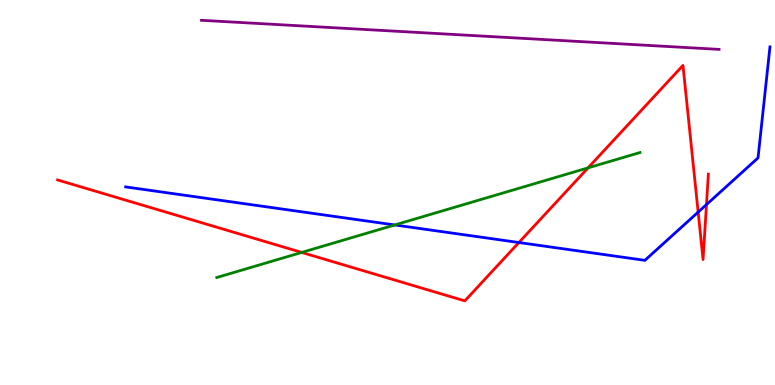[{'lines': ['blue', 'red'], 'intersections': [{'x': 6.7, 'y': 3.7}, {'x': 9.01, 'y': 4.49}, {'x': 9.12, 'y': 4.69}]}, {'lines': ['green', 'red'], 'intersections': [{'x': 3.89, 'y': 3.44}, {'x': 7.59, 'y': 5.64}]}, {'lines': ['purple', 'red'], 'intersections': []}, {'lines': ['blue', 'green'], 'intersections': [{'x': 5.09, 'y': 4.16}]}, {'lines': ['blue', 'purple'], 'intersections': []}, {'lines': ['green', 'purple'], 'intersections': []}]